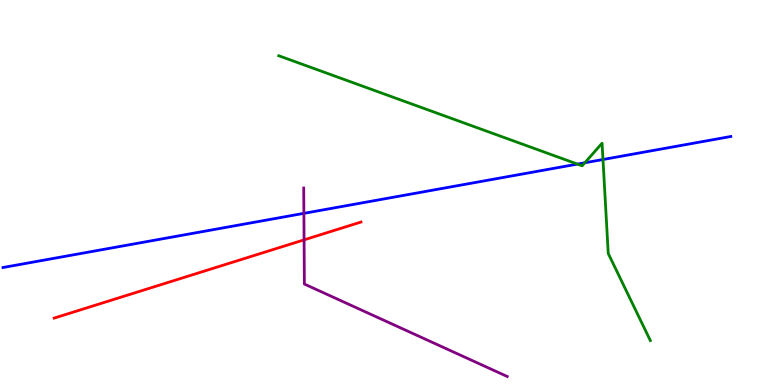[{'lines': ['blue', 'red'], 'intersections': []}, {'lines': ['green', 'red'], 'intersections': []}, {'lines': ['purple', 'red'], 'intersections': [{'x': 3.92, 'y': 3.77}]}, {'lines': ['blue', 'green'], 'intersections': [{'x': 7.45, 'y': 5.74}, {'x': 7.55, 'y': 5.77}, {'x': 7.78, 'y': 5.86}]}, {'lines': ['blue', 'purple'], 'intersections': [{'x': 3.92, 'y': 4.46}]}, {'lines': ['green', 'purple'], 'intersections': []}]